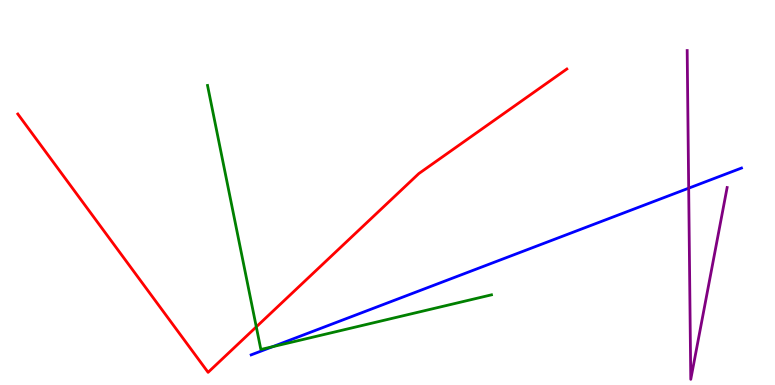[{'lines': ['blue', 'red'], 'intersections': []}, {'lines': ['green', 'red'], 'intersections': [{'x': 3.31, 'y': 1.51}]}, {'lines': ['purple', 'red'], 'intersections': []}, {'lines': ['blue', 'green'], 'intersections': [{'x': 3.52, 'y': 0.995}]}, {'lines': ['blue', 'purple'], 'intersections': [{'x': 8.89, 'y': 5.11}]}, {'lines': ['green', 'purple'], 'intersections': []}]